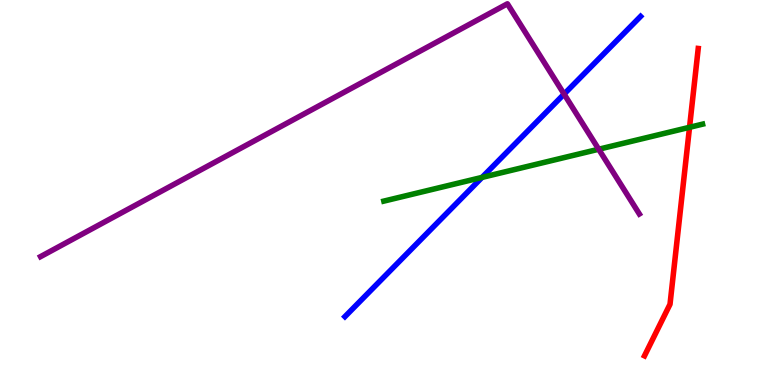[{'lines': ['blue', 'red'], 'intersections': []}, {'lines': ['green', 'red'], 'intersections': [{'x': 8.9, 'y': 6.69}]}, {'lines': ['purple', 'red'], 'intersections': []}, {'lines': ['blue', 'green'], 'intersections': [{'x': 6.22, 'y': 5.39}]}, {'lines': ['blue', 'purple'], 'intersections': [{'x': 7.28, 'y': 7.56}]}, {'lines': ['green', 'purple'], 'intersections': [{'x': 7.73, 'y': 6.12}]}]